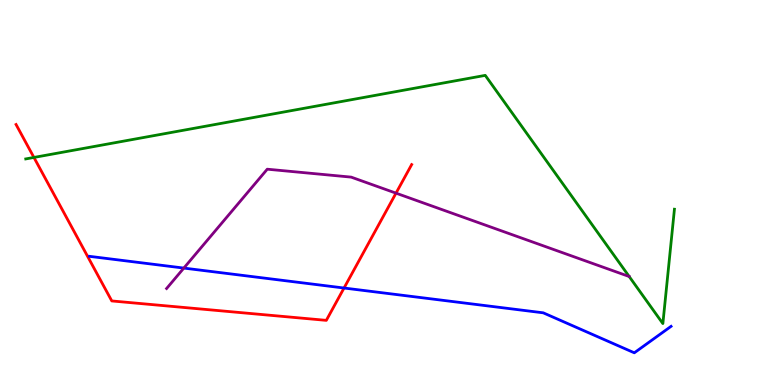[{'lines': ['blue', 'red'], 'intersections': [{'x': 4.44, 'y': 2.52}]}, {'lines': ['green', 'red'], 'intersections': [{'x': 0.438, 'y': 5.91}]}, {'lines': ['purple', 'red'], 'intersections': [{'x': 5.11, 'y': 4.98}]}, {'lines': ['blue', 'green'], 'intersections': []}, {'lines': ['blue', 'purple'], 'intersections': [{'x': 2.37, 'y': 3.04}]}, {'lines': ['green', 'purple'], 'intersections': [{'x': 8.12, 'y': 2.82}]}]